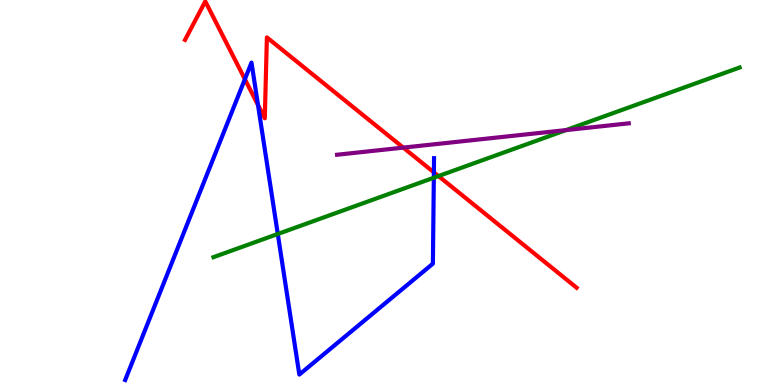[{'lines': ['blue', 'red'], 'intersections': [{'x': 3.16, 'y': 7.94}, {'x': 3.33, 'y': 7.27}, {'x': 5.6, 'y': 5.52}]}, {'lines': ['green', 'red'], 'intersections': [{'x': 5.66, 'y': 5.43}]}, {'lines': ['purple', 'red'], 'intersections': [{'x': 5.2, 'y': 6.17}]}, {'lines': ['blue', 'green'], 'intersections': [{'x': 3.58, 'y': 3.92}, {'x': 5.6, 'y': 5.38}]}, {'lines': ['blue', 'purple'], 'intersections': []}, {'lines': ['green', 'purple'], 'intersections': [{'x': 7.3, 'y': 6.62}]}]